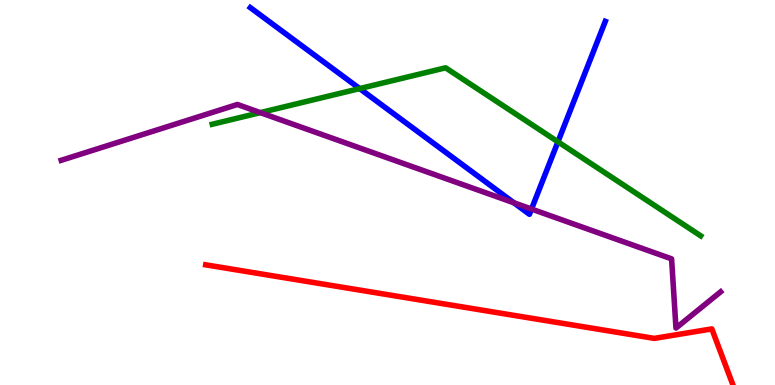[{'lines': ['blue', 'red'], 'intersections': []}, {'lines': ['green', 'red'], 'intersections': []}, {'lines': ['purple', 'red'], 'intersections': []}, {'lines': ['blue', 'green'], 'intersections': [{'x': 4.64, 'y': 7.7}, {'x': 7.2, 'y': 6.32}]}, {'lines': ['blue', 'purple'], 'intersections': [{'x': 6.63, 'y': 4.73}, {'x': 6.86, 'y': 4.57}]}, {'lines': ['green', 'purple'], 'intersections': [{'x': 3.36, 'y': 7.07}]}]